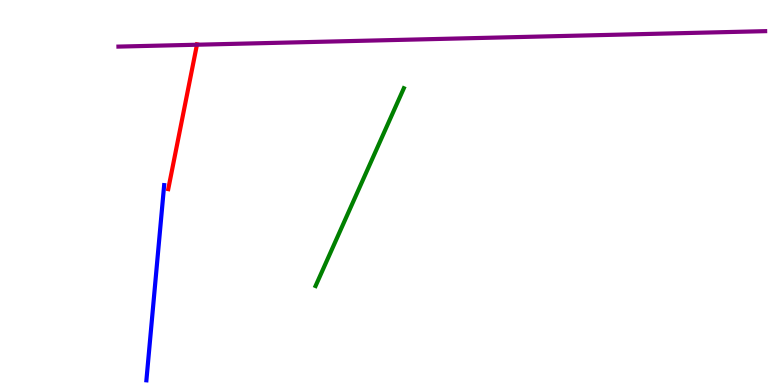[{'lines': ['blue', 'red'], 'intersections': []}, {'lines': ['green', 'red'], 'intersections': []}, {'lines': ['purple', 'red'], 'intersections': [{'x': 2.54, 'y': 8.84}]}, {'lines': ['blue', 'green'], 'intersections': []}, {'lines': ['blue', 'purple'], 'intersections': []}, {'lines': ['green', 'purple'], 'intersections': []}]